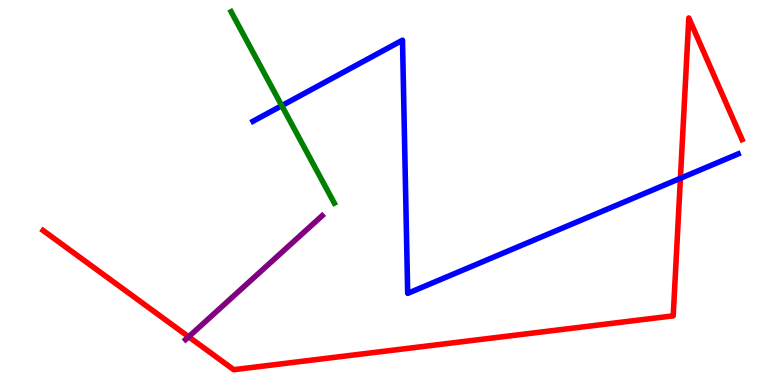[{'lines': ['blue', 'red'], 'intersections': [{'x': 8.78, 'y': 5.37}]}, {'lines': ['green', 'red'], 'intersections': []}, {'lines': ['purple', 'red'], 'intersections': [{'x': 2.43, 'y': 1.25}]}, {'lines': ['blue', 'green'], 'intersections': [{'x': 3.64, 'y': 7.26}]}, {'lines': ['blue', 'purple'], 'intersections': []}, {'lines': ['green', 'purple'], 'intersections': []}]